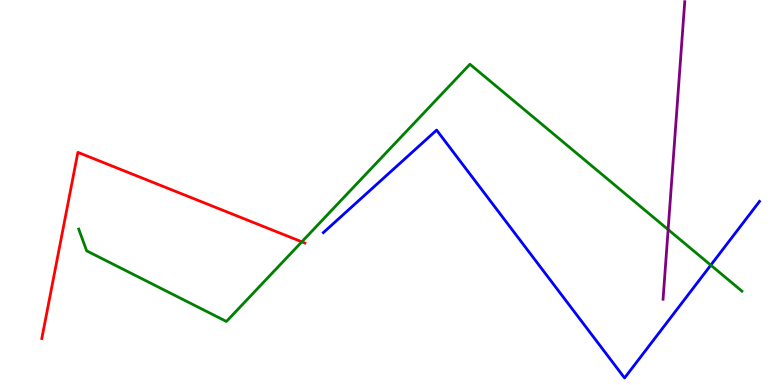[{'lines': ['blue', 'red'], 'intersections': []}, {'lines': ['green', 'red'], 'intersections': [{'x': 3.89, 'y': 3.72}]}, {'lines': ['purple', 'red'], 'intersections': []}, {'lines': ['blue', 'green'], 'intersections': [{'x': 9.17, 'y': 3.11}]}, {'lines': ['blue', 'purple'], 'intersections': []}, {'lines': ['green', 'purple'], 'intersections': [{'x': 8.62, 'y': 4.04}]}]